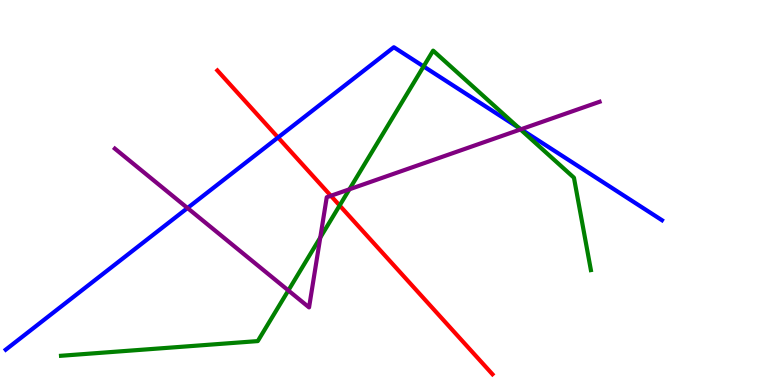[{'lines': ['blue', 'red'], 'intersections': [{'x': 3.59, 'y': 6.43}]}, {'lines': ['green', 'red'], 'intersections': [{'x': 4.38, 'y': 4.66}]}, {'lines': ['purple', 'red'], 'intersections': [{'x': 4.27, 'y': 4.91}]}, {'lines': ['blue', 'green'], 'intersections': [{'x': 5.47, 'y': 8.27}, {'x': 6.69, 'y': 6.69}]}, {'lines': ['blue', 'purple'], 'intersections': [{'x': 2.42, 'y': 4.6}, {'x': 6.72, 'y': 6.64}]}, {'lines': ['green', 'purple'], 'intersections': [{'x': 3.72, 'y': 2.46}, {'x': 4.13, 'y': 3.83}, {'x': 4.51, 'y': 5.08}, {'x': 6.72, 'y': 6.64}]}]